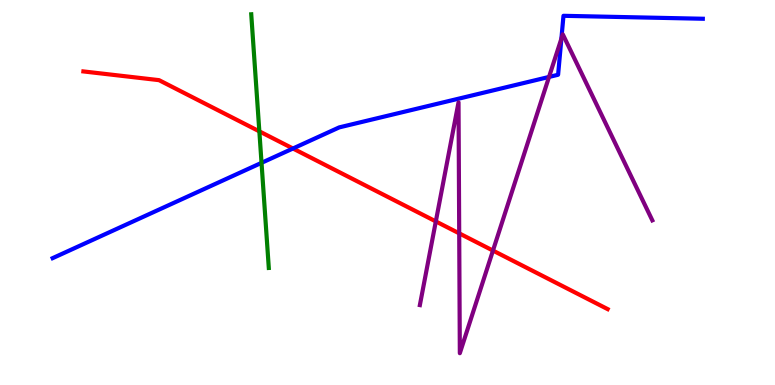[{'lines': ['blue', 'red'], 'intersections': [{'x': 3.78, 'y': 6.14}]}, {'lines': ['green', 'red'], 'intersections': [{'x': 3.35, 'y': 6.59}]}, {'lines': ['purple', 'red'], 'intersections': [{'x': 5.62, 'y': 4.25}, {'x': 5.93, 'y': 3.94}, {'x': 6.36, 'y': 3.49}]}, {'lines': ['blue', 'green'], 'intersections': [{'x': 3.37, 'y': 5.77}]}, {'lines': ['blue', 'purple'], 'intersections': [{'x': 7.08, 'y': 8.0}, {'x': 7.24, 'y': 9.0}]}, {'lines': ['green', 'purple'], 'intersections': []}]